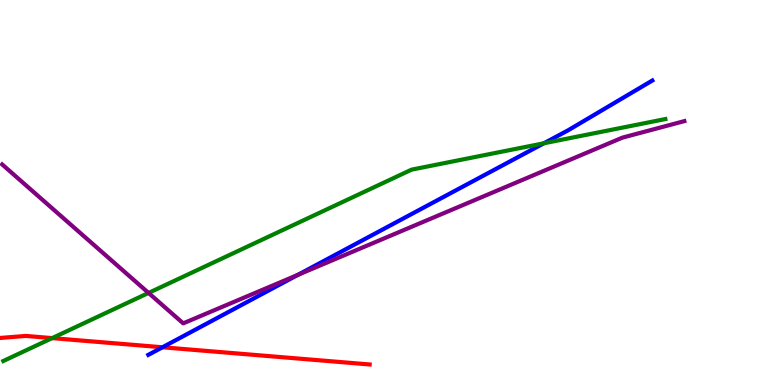[{'lines': ['blue', 'red'], 'intersections': [{'x': 2.1, 'y': 0.98}]}, {'lines': ['green', 'red'], 'intersections': [{'x': 0.673, 'y': 1.22}]}, {'lines': ['purple', 'red'], 'intersections': []}, {'lines': ['blue', 'green'], 'intersections': [{'x': 7.02, 'y': 6.28}]}, {'lines': ['blue', 'purple'], 'intersections': [{'x': 3.84, 'y': 2.86}]}, {'lines': ['green', 'purple'], 'intersections': [{'x': 1.92, 'y': 2.39}]}]